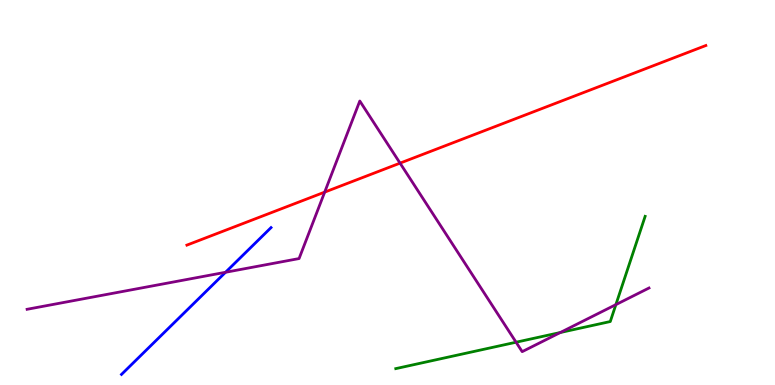[{'lines': ['blue', 'red'], 'intersections': []}, {'lines': ['green', 'red'], 'intersections': []}, {'lines': ['purple', 'red'], 'intersections': [{'x': 4.19, 'y': 5.01}, {'x': 5.16, 'y': 5.76}]}, {'lines': ['blue', 'green'], 'intersections': []}, {'lines': ['blue', 'purple'], 'intersections': [{'x': 2.91, 'y': 2.93}]}, {'lines': ['green', 'purple'], 'intersections': [{'x': 6.66, 'y': 1.11}, {'x': 7.23, 'y': 1.36}, {'x': 7.95, 'y': 2.09}]}]